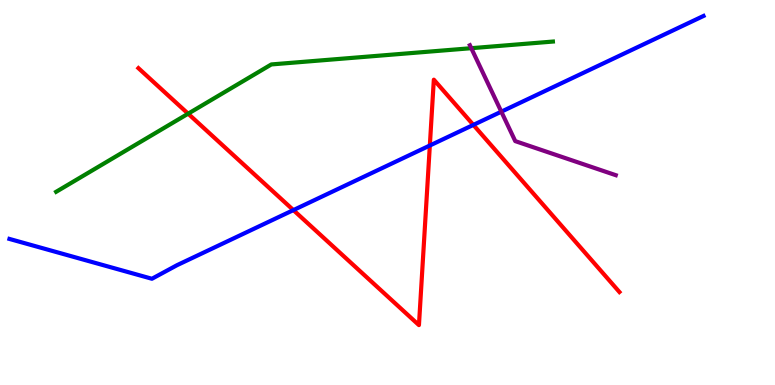[{'lines': ['blue', 'red'], 'intersections': [{'x': 3.79, 'y': 4.54}, {'x': 5.55, 'y': 6.22}, {'x': 6.11, 'y': 6.76}]}, {'lines': ['green', 'red'], 'intersections': [{'x': 2.43, 'y': 7.05}]}, {'lines': ['purple', 'red'], 'intersections': []}, {'lines': ['blue', 'green'], 'intersections': []}, {'lines': ['blue', 'purple'], 'intersections': [{'x': 6.47, 'y': 7.1}]}, {'lines': ['green', 'purple'], 'intersections': [{'x': 6.08, 'y': 8.75}]}]